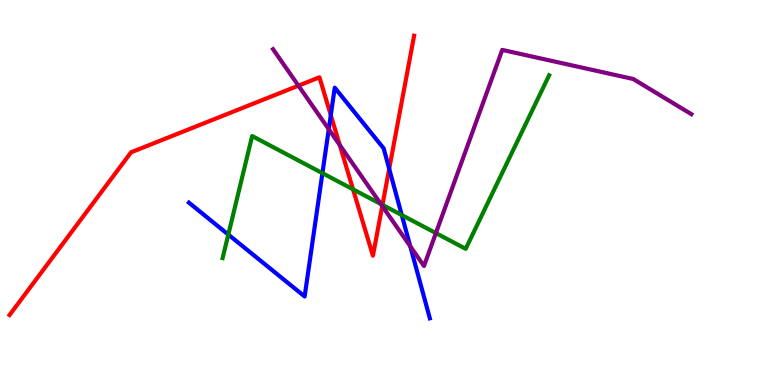[{'lines': ['blue', 'red'], 'intersections': [{'x': 4.27, 'y': 7.01}, {'x': 5.02, 'y': 5.62}]}, {'lines': ['green', 'red'], 'intersections': [{'x': 4.56, 'y': 5.08}, {'x': 4.93, 'y': 4.68}]}, {'lines': ['purple', 'red'], 'intersections': [{'x': 3.85, 'y': 7.77}, {'x': 4.38, 'y': 6.23}, {'x': 4.93, 'y': 4.65}]}, {'lines': ['blue', 'green'], 'intersections': [{'x': 2.95, 'y': 3.91}, {'x': 4.16, 'y': 5.5}, {'x': 5.18, 'y': 4.41}]}, {'lines': ['blue', 'purple'], 'intersections': [{'x': 4.24, 'y': 6.64}, {'x': 5.29, 'y': 3.6}]}, {'lines': ['green', 'purple'], 'intersections': [{'x': 4.91, 'y': 4.7}, {'x': 5.62, 'y': 3.95}]}]